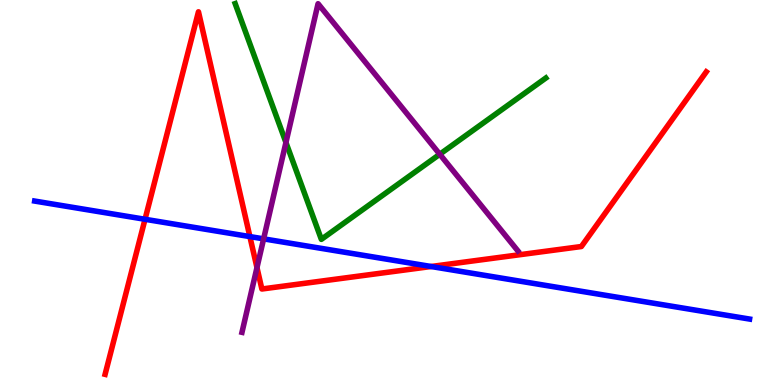[{'lines': ['blue', 'red'], 'intersections': [{'x': 1.87, 'y': 4.3}, {'x': 3.22, 'y': 3.85}, {'x': 5.56, 'y': 3.08}]}, {'lines': ['green', 'red'], 'intersections': []}, {'lines': ['purple', 'red'], 'intersections': [{'x': 3.32, 'y': 3.05}]}, {'lines': ['blue', 'green'], 'intersections': []}, {'lines': ['blue', 'purple'], 'intersections': [{'x': 3.4, 'y': 3.8}]}, {'lines': ['green', 'purple'], 'intersections': [{'x': 3.69, 'y': 6.3}, {'x': 5.67, 'y': 5.99}]}]